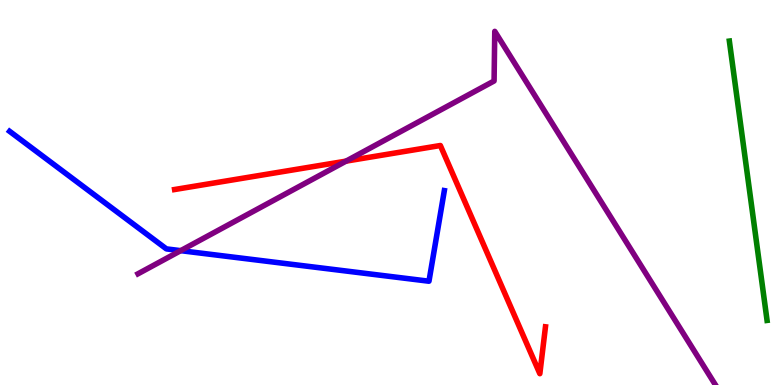[{'lines': ['blue', 'red'], 'intersections': []}, {'lines': ['green', 'red'], 'intersections': []}, {'lines': ['purple', 'red'], 'intersections': [{'x': 4.47, 'y': 5.81}]}, {'lines': ['blue', 'green'], 'intersections': []}, {'lines': ['blue', 'purple'], 'intersections': [{'x': 2.33, 'y': 3.49}]}, {'lines': ['green', 'purple'], 'intersections': []}]